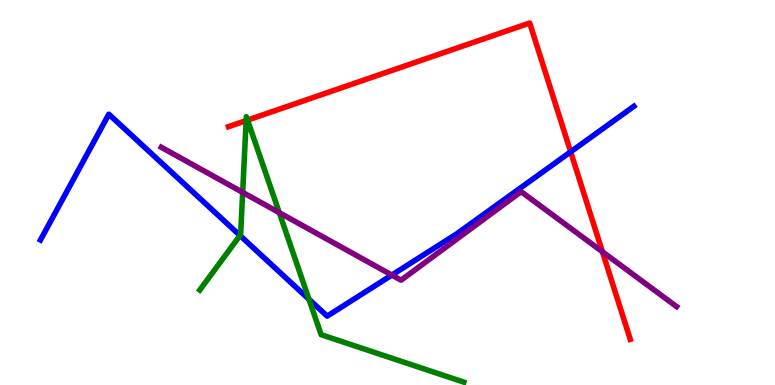[{'lines': ['blue', 'red'], 'intersections': [{'x': 7.36, 'y': 6.06}]}, {'lines': ['green', 'red'], 'intersections': [{'x': 3.18, 'y': 6.87}, {'x': 3.19, 'y': 6.88}]}, {'lines': ['purple', 'red'], 'intersections': [{'x': 7.77, 'y': 3.46}]}, {'lines': ['blue', 'green'], 'intersections': [{'x': 3.1, 'y': 3.88}, {'x': 3.99, 'y': 2.23}]}, {'lines': ['blue', 'purple'], 'intersections': [{'x': 5.06, 'y': 2.86}]}, {'lines': ['green', 'purple'], 'intersections': [{'x': 3.13, 'y': 5.0}, {'x': 3.6, 'y': 4.48}]}]